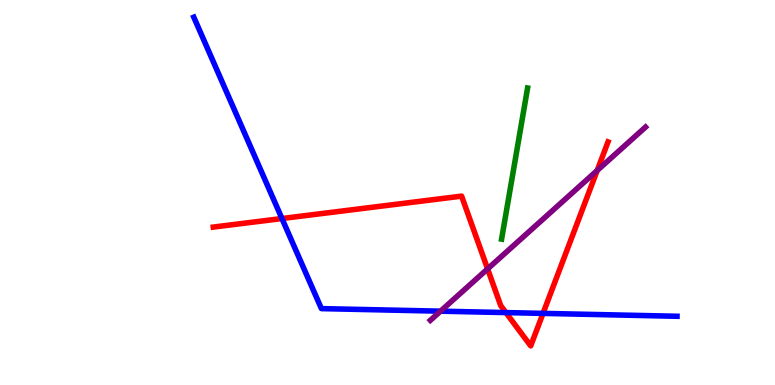[{'lines': ['blue', 'red'], 'intersections': [{'x': 3.64, 'y': 4.32}, {'x': 6.53, 'y': 1.88}, {'x': 7.01, 'y': 1.86}]}, {'lines': ['green', 'red'], 'intersections': []}, {'lines': ['purple', 'red'], 'intersections': [{'x': 6.29, 'y': 3.02}, {'x': 7.71, 'y': 5.57}]}, {'lines': ['blue', 'green'], 'intersections': []}, {'lines': ['blue', 'purple'], 'intersections': [{'x': 5.68, 'y': 1.92}]}, {'lines': ['green', 'purple'], 'intersections': []}]